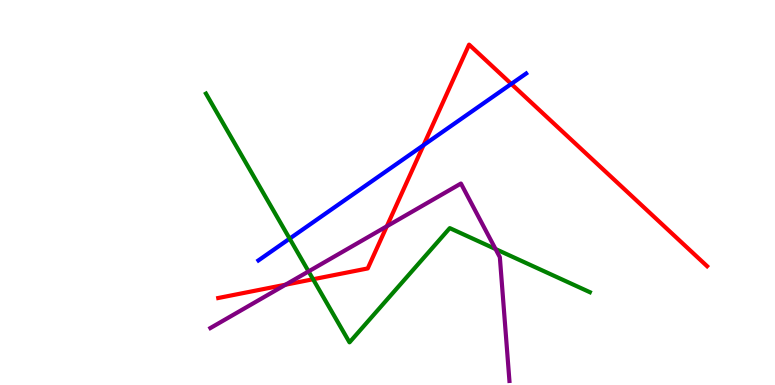[{'lines': ['blue', 'red'], 'intersections': [{'x': 5.47, 'y': 6.23}, {'x': 6.6, 'y': 7.82}]}, {'lines': ['green', 'red'], 'intersections': [{'x': 4.04, 'y': 2.75}]}, {'lines': ['purple', 'red'], 'intersections': [{'x': 3.68, 'y': 2.61}, {'x': 4.99, 'y': 4.12}]}, {'lines': ['blue', 'green'], 'intersections': [{'x': 3.74, 'y': 3.8}]}, {'lines': ['blue', 'purple'], 'intersections': []}, {'lines': ['green', 'purple'], 'intersections': [{'x': 3.98, 'y': 2.95}, {'x': 6.39, 'y': 3.53}]}]